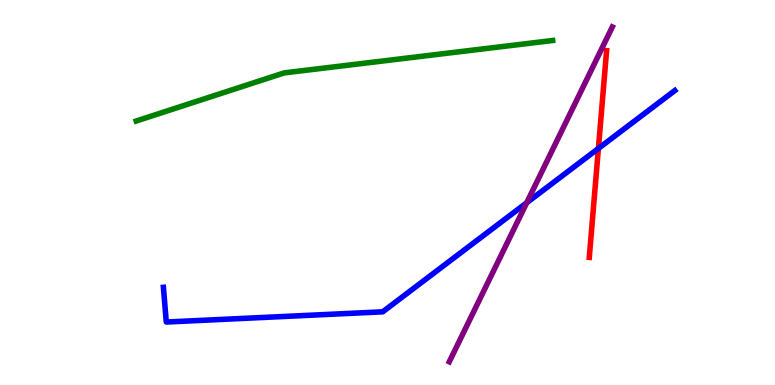[{'lines': ['blue', 'red'], 'intersections': [{'x': 7.72, 'y': 6.14}]}, {'lines': ['green', 'red'], 'intersections': []}, {'lines': ['purple', 'red'], 'intersections': []}, {'lines': ['blue', 'green'], 'intersections': []}, {'lines': ['blue', 'purple'], 'intersections': [{'x': 6.8, 'y': 4.73}]}, {'lines': ['green', 'purple'], 'intersections': []}]